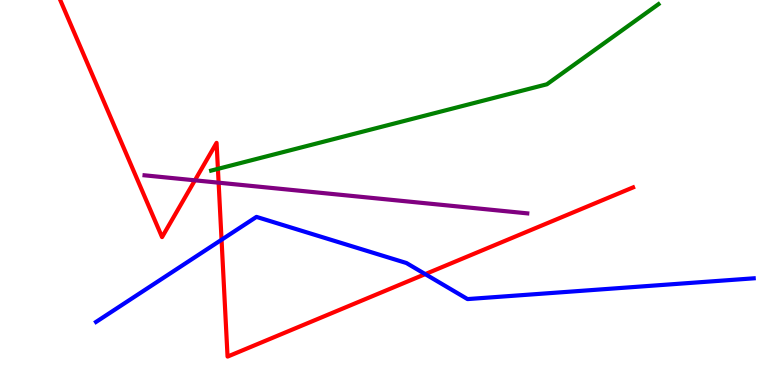[{'lines': ['blue', 'red'], 'intersections': [{'x': 2.86, 'y': 3.77}, {'x': 5.49, 'y': 2.88}]}, {'lines': ['green', 'red'], 'intersections': [{'x': 2.81, 'y': 5.61}]}, {'lines': ['purple', 'red'], 'intersections': [{'x': 2.51, 'y': 5.32}, {'x': 2.82, 'y': 5.26}]}, {'lines': ['blue', 'green'], 'intersections': []}, {'lines': ['blue', 'purple'], 'intersections': []}, {'lines': ['green', 'purple'], 'intersections': []}]